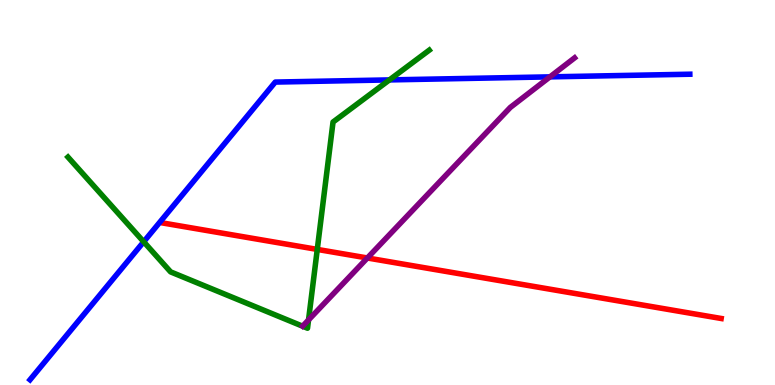[{'lines': ['blue', 'red'], 'intersections': []}, {'lines': ['green', 'red'], 'intersections': [{'x': 4.09, 'y': 3.52}]}, {'lines': ['purple', 'red'], 'intersections': [{'x': 4.74, 'y': 3.3}]}, {'lines': ['blue', 'green'], 'intersections': [{'x': 1.85, 'y': 3.72}, {'x': 5.02, 'y': 7.92}]}, {'lines': ['blue', 'purple'], 'intersections': [{'x': 7.1, 'y': 8.0}]}, {'lines': ['green', 'purple'], 'intersections': [{'x': 3.98, 'y': 1.69}]}]